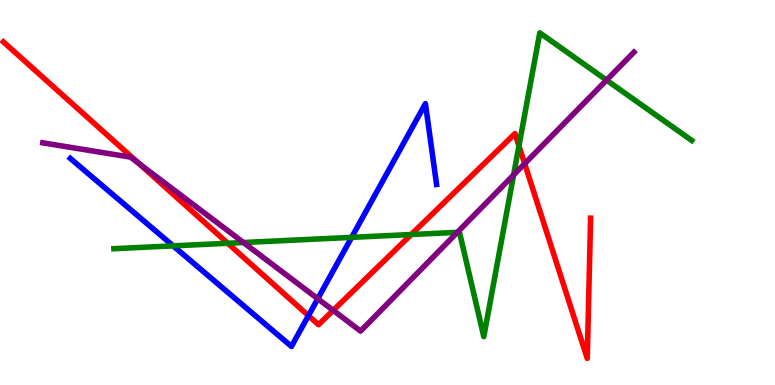[{'lines': ['blue', 'red'], 'intersections': [{'x': 3.98, 'y': 1.8}]}, {'lines': ['green', 'red'], 'intersections': [{'x': 2.94, 'y': 3.68}, {'x': 5.31, 'y': 3.91}, {'x': 6.7, 'y': 6.21}]}, {'lines': ['purple', 'red'], 'intersections': [{'x': 1.79, 'y': 5.76}, {'x': 4.3, 'y': 1.94}, {'x': 6.77, 'y': 5.75}]}, {'lines': ['blue', 'green'], 'intersections': [{'x': 2.23, 'y': 3.61}, {'x': 4.54, 'y': 3.83}]}, {'lines': ['blue', 'purple'], 'intersections': [{'x': 4.1, 'y': 2.24}]}, {'lines': ['green', 'purple'], 'intersections': [{'x': 3.14, 'y': 3.7}, {'x': 5.9, 'y': 3.97}, {'x': 6.63, 'y': 5.46}, {'x': 7.83, 'y': 7.92}]}]